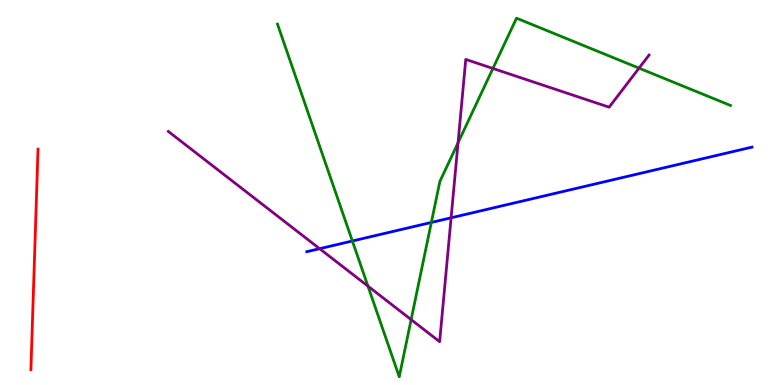[{'lines': ['blue', 'red'], 'intersections': []}, {'lines': ['green', 'red'], 'intersections': []}, {'lines': ['purple', 'red'], 'intersections': []}, {'lines': ['blue', 'green'], 'intersections': [{'x': 4.55, 'y': 3.74}, {'x': 5.57, 'y': 4.22}]}, {'lines': ['blue', 'purple'], 'intersections': [{'x': 4.12, 'y': 3.54}, {'x': 5.82, 'y': 4.34}]}, {'lines': ['green', 'purple'], 'intersections': [{'x': 4.75, 'y': 2.57}, {'x': 5.31, 'y': 1.7}, {'x': 5.91, 'y': 6.29}, {'x': 6.36, 'y': 8.22}, {'x': 8.25, 'y': 8.23}]}]